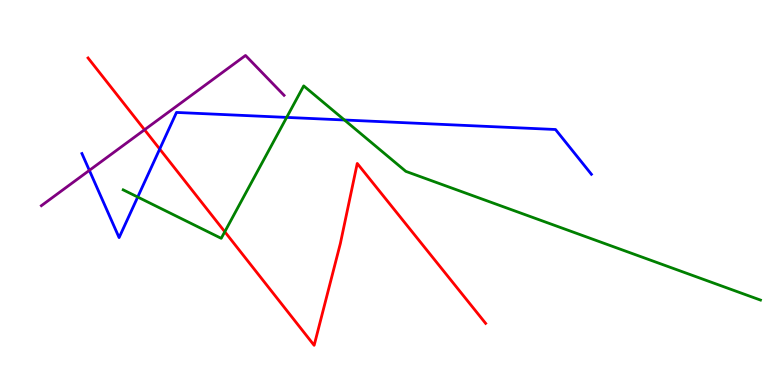[{'lines': ['blue', 'red'], 'intersections': [{'x': 2.06, 'y': 6.13}]}, {'lines': ['green', 'red'], 'intersections': [{'x': 2.9, 'y': 3.98}]}, {'lines': ['purple', 'red'], 'intersections': [{'x': 1.87, 'y': 6.63}]}, {'lines': ['blue', 'green'], 'intersections': [{'x': 1.78, 'y': 4.88}, {'x': 3.7, 'y': 6.95}, {'x': 4.44, 'y': 6.88}]}, {'lines': ['blue', 'purple'], 'intersections': [{'x': 1.15, 'y': 5.57}]}, {'lines': ['green', 'purple'], 'intersections': []}]